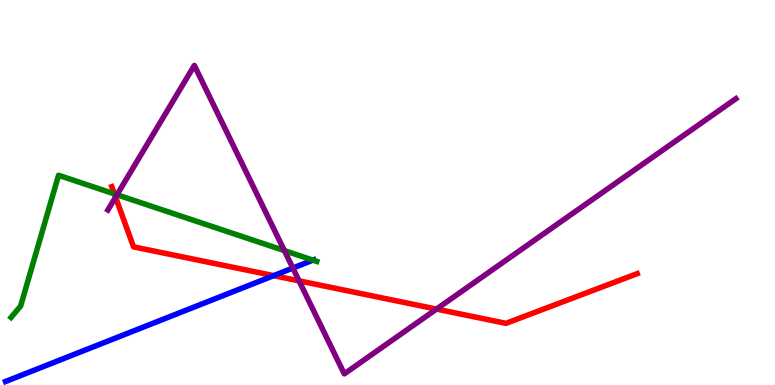[{'lines': ['blue', 'red'], 'intersections': [{'x': 3.53, 'y': 2.84}]}, {'lines': ['green', 'red'], 'intersections': [{'x': 1.48, 'y': 4.96}]}, {'lines': ['purple', 'red'], 'intersections': [{'x': 1.49, 'y': 4.88}, {'x': 3.86, 'y': 2.7}, {'x': 5.63, 'y': 1.97}]}, {'lines': ['blue', 'green'], 'intersections': [{'x': 4.04, 'y': 3.24}]}, {'lines': ['blue', 'purple'], 'intersections': [{'x': 3.78, 'y': 3.04}]}, {'lines': ['green', 'purple'], 'intersections': [{'x': 1.51, 'y': 4.94}, {'x': 3.67, 'y': 3.49}]}]